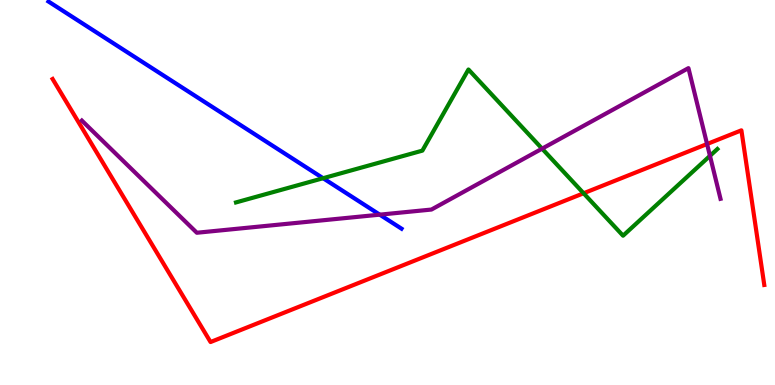[{'lines': ['blue', 'red'], 'intersections': []}, {'lines': ['green', 'red'], 'intersections': [{'x': 7.53, 'y': 4.98}]}, {'lines': ['purple', 'red'], 'intersections': [{'x': 9.12, 'y': 6.26}]}, {'lines': ['blue', 'green'], 'intersections': [{'x': 4.17, 'y': 5.37}]}, {'lines': ['blue', 'purple'], 'intersections': [{'x': 4.9, 'y': 4.42}]}, {'lines': ['green', 'purple'], 'intersections': [{'x': 6.99, 'y': 6.14}, {'x': 9.16, 'y': 5.95}]}]